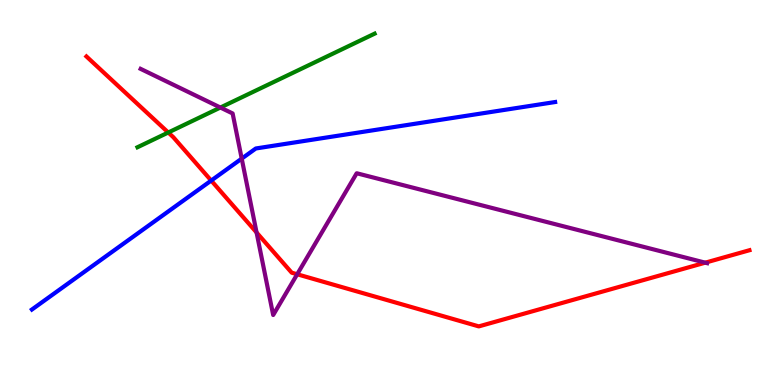[{'lines': ['blue', 'red'], 'intersections': [{'x': 2.73, 'y': 5.31}]}, {'lines': ['green', 'red'], 'intersections': [{'x': 2.17, 'y': 6.56}]}, {'lines': ['purple', 'red'], 'intersections': [{'x': 3.31, 'y': 3.96}, {'x': 3.83, 'y': 2.88}, {'x': 9.1, 'y': 3.18}]}, {'lines': ['blue', 'green'], 'intersections': []}, {'lines': ['blue', 'purple'], 'intersections': [{'x': 3.12, 'y': 5.88}]}, {'lines': ['green', 'purple'], 'intersections': [{'x': 2.84, 'y': 7.21}]}]